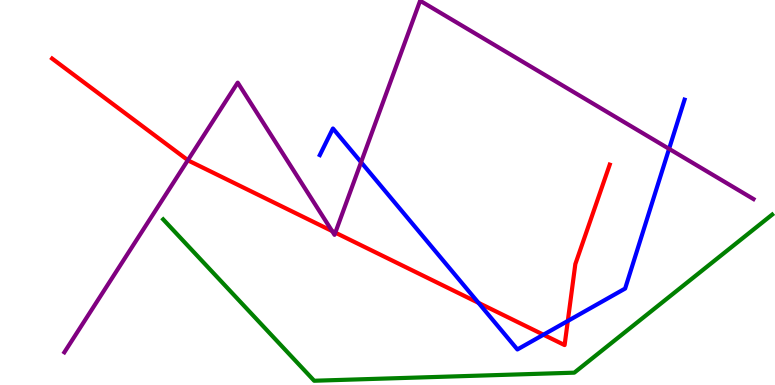[{'lines': ['blue', 'red'], 'intersections': [{'x': 6.17, 'y': 2.13}, {'x': 7.01, 'y': 1.31}, {'x': 7.33, 'y': 1.66}]}, {'lines': ['green', 'red'], 'intersections': []}, {'lines': ['purple', 'red'], 'intersections': [{'x': 2.42, 'y': 5.84}, {'x': 4.29, 'y': 4.0}, {'x': 4.33, 'y': 3.96}]}, {'lines': ['blue', 'green'], 'intersections': []}, {'lines': ['blue', 'purple'], 'intersections': [{'x': 4.66, 'y': 5.79}, {'x': 8.63, 'y': 6.13}]}, {'lines': ['green', 'purple'], 'intersections': []}]